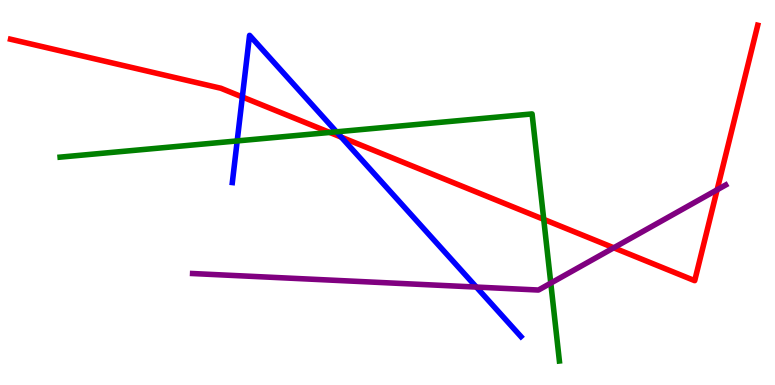[{'lines': ['blue', 'red'], 'intersections': [{'x': 3.13, 'y': 7.48}, {'x': 4.4, 'y': 6.44}]}, {'lines': ['green', 'red'], 'intersections': [{'x': 4.25, 'y': 6.56}, {'x': 7.02, 'y': 4.3}]}, {'lines': ['purple', 'red'], 'intersections': [{'x': 7.92, 'y': 3.56}, {'x': 9.25, 'y': 5.07}]}, {'lines': ['blue', 'green'], 'intersections': [{'x': 3.06, 'y': 6.34}, {'x': 4.34, 'y': 6.58}]}, {'lines': ['blue', 'purple'], 'intersections': [{'x': 6.15, 'y': 2.54}]}, {'lines': ['green', 'purple'], 'intersections': [{'x': 7.11, 'y': 2.65}]}]